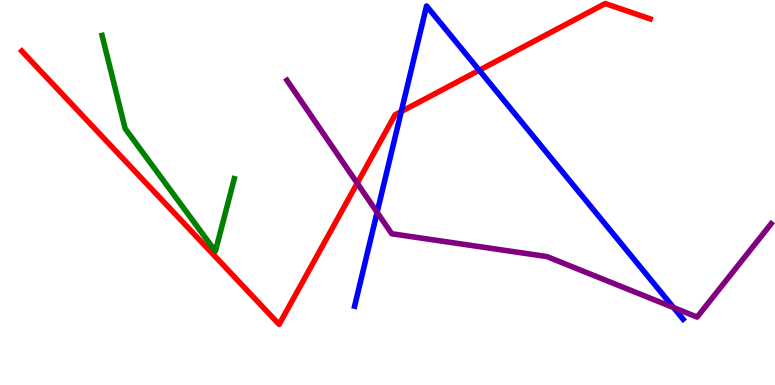[{'lines': ['blue', 'red'], 'intersections': [{'x': 5.18, 'y': 7.1}, {'x': 6.18, 'y': 8.17}]}, {'lines': ['green', 'red'], 'intersections': []}, {'lines': ['purple', 'red'], 'intersections': [{'x': 4.61, 'y': 5.24}]}, {'lines': ['blue', 'green'], 'intersections': []}, {'lines': ['blue', 'purple'], 'intersections': [{'x': 4.87, 'y': 4.49}, {'x': 8.69, 'y': 2.01}]}, {'lines': ['green', 'purple'], 'intersections': []}]